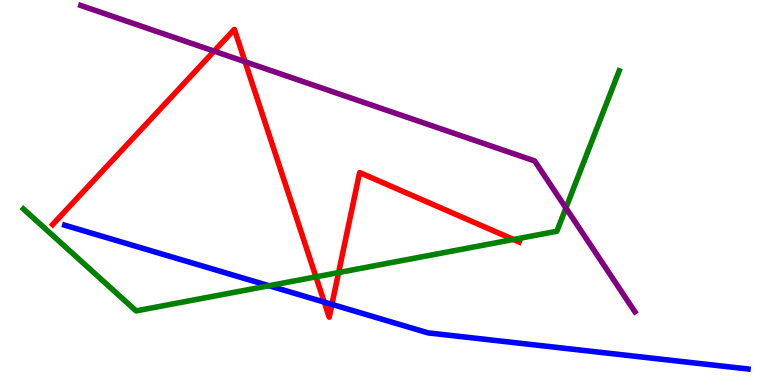[{'lines': ['blue', 'red'], 'intersections': [{'x': 4.18, 'y': 2.15}, {'x': 4.28, 'y': 2.09}]}, {'lines': ['green', 'red'], 'intersections': [{'x': 4.08, 'y': 2.81}, {'x': 4.37, 'y': 2.92}, {'x': 6.62, 'y': 3.78}]}, {'lines': ['purple', 'red'], 'intersections': [{'x': 2.76, 'y': 8.67}, {'x': 3.16, 'y': 8.4}]}, {'lines': ['blue', 'green'], 'intersections': [{'x': 3.47, 'y': 2.58}]}, {'lines': ['blue', 'purple'], 'intersections': []}, {'lines': ['green', 'purple'], 'intersections': [{'x': 7.3, 'y': 4.6}]}]